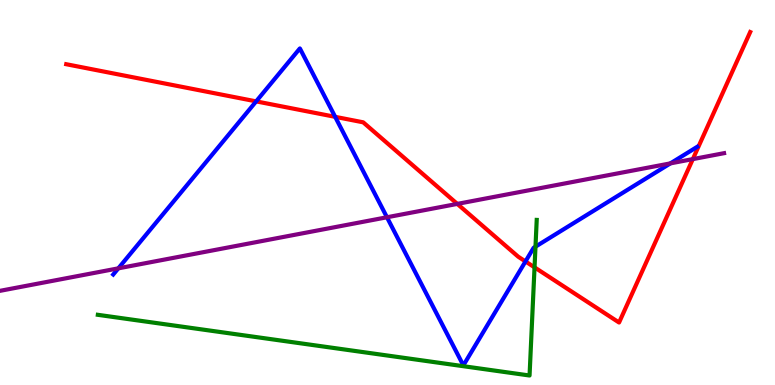[{'lines': ['blue', 'red'], 'intersections': [{'x': 3.31, 'y': 7.37}, {'x': 4.32, 'y': 6.97}, {'x': 6.78, 'y': 3.21}]}, {'lines': ['green', 'red'], 'intersections': [{'x': 6.9, 'y': 3.06}]}, {'lines': ['purple', 'red'], 'intersections': [{'x': 5.9, 'y': 4.7}, {'x': 8.94, 'y': 5.87}]}, {'lines': ['blue', 'green'], 'intersections': [{'x': 6.91, 'y': 3.59}]}, {'lines': ['blue', 'purple'], 'intersections': [{'x': 1.53, 'y': 3.03}, {'x': 4.99, 'y': 4.36}, {'x': 8.65, 'y': 5.76}]}, {'lines': ['green', 'purple'], 'intersections': []}]